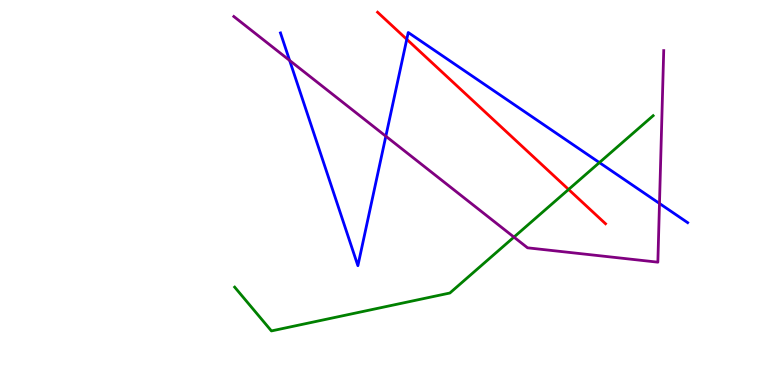[{'lines': ['blue', 'red'], 'intersections': [{'x': 5.25, 'y': 8.98}]}, {'lines': ['green', 'red'], 'intersections': [{'x': 7.34, 'y': 5.08}]}, {'lines': ['purple', 'red'], 'intersections': []}, {'lines': ['blue', 'green'], 'intersections': [{'x': 7.73, 'y': 5.78}]}, {'lines': ['blue', 'purple'], 'intersections': [{'x': 3.74, 'y': 8.43}, {'x': 4.98, 'y': 6.46}, {'x': 8.51, 'y': 4.72}]}, {'lines': ['green', 'purple'], 'intersections': [{'x': 6.63, 'y': 3.84}]}]